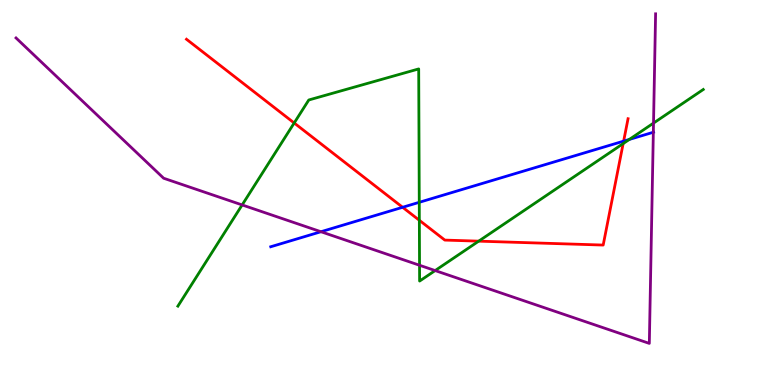[{'lines': ['blue', 'red'], 'intersections': [{'x': 5.2, 'y': 4.62}, {'x': 8.05, 'y': 6.33}]}, {'lines': ['green', 'red'], 'intersections': [{'x': 3.8, 'y': 6.81}, {'x': 5.41, 'y': 4.28}, {'x': 6.18, 'y': 3.74}, {'x': 8.04, 'y': 6.27}]}, {'lines': ['purple', 'red'], 'intersections': []}, {'lines': ['blue', 'green'], 'intersections': [{'x': 5.41, 'y': 4.75}, {'x': 8.12, 'y': 6.38}]}, {'lines': ['blue', 'purple'], 'intersections': [{'x': 4.14, 'y': 3.98}, {'x': 8.43, 'y': 6.56}]}, {'lines': ['green', 'purple'], 'intersections': [{'x': 3.12, 'y': 4.68}, {'x': 5.41, 'y': 3.11}, {'x': 5.61, 'y': 2.97}, {'x': 8.43, 'y': 6.8}]}]